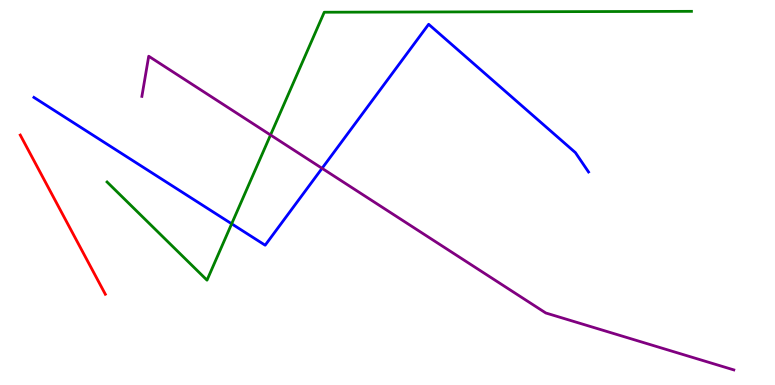[{'lines': ['blue', 'red'], 'intersections': []}, {'lines': ['green', 'red'], 'intersections': []}, {'lines': ['purple', 'red'], 'intersections': []}, {'lines': ['blue', 'green'], 'intersections': [{'x': 2.99, 'y': 4.19}]}, {'lines': ['blue', 'purple'], 'intersections': [{'x': 4.16, 'y': 5.63}]}, {'lines': ['green', 'purple'], 'intersections': [{'x': 3.49, 'y': 6.49}]}]